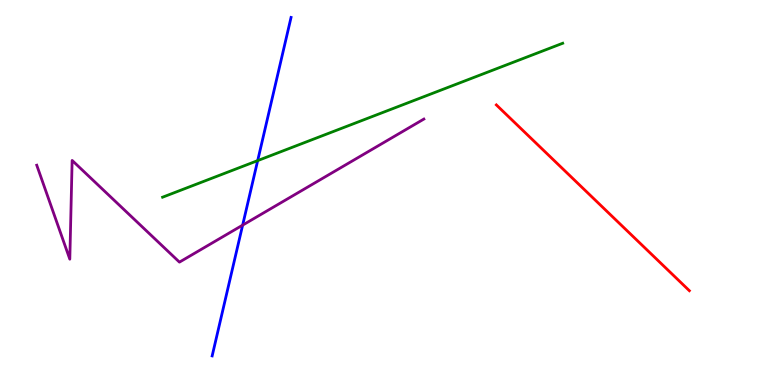[{'lines': ['blue', 'red'], 'intersections': []}, {'lines': ['green', 'red'], 'intersections': []}, {'lines': ['purple', 'red'], 'intersections': []}, {'lines': ['blue', 'green'], 'intersections': [{'x': 3.32, 'y': 5.83}]}, {'lines': ['blue', 'purple'], 'intersections': [{'x': 3.13, 'y': 4.15}]}, {'lines': ['green', 'purple'], 'intersections': []}]